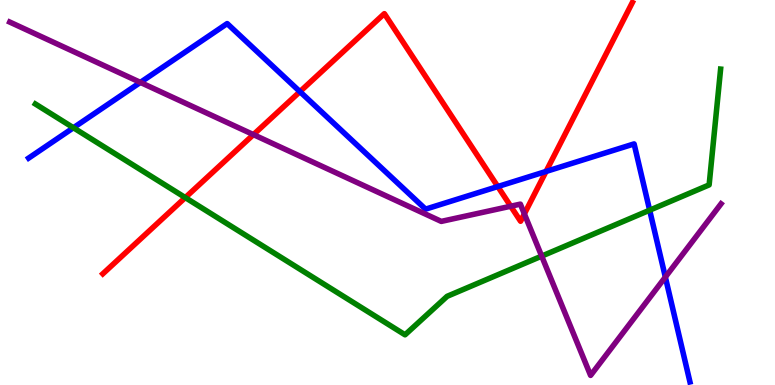[{'lines': ['blue', 'red'], 'intersections': [{'x': 3.87, 'y': 7.62}, {'x': 6.42, 'y': 5.15}, {'x': 7.05, 'y': 5.55}]}, {'lines': ['green', 'red'], 'intersections': [{'x': 2.39, 'y': 4.87}]}, {'lines': ['purple', 'red'], 'intersections': [{'x': 3.27, 'y': 6.5}, {'x': 6.59, 'y': 4.64}, {'x': 6.77, 'y': 4.44}]}, {'lines': ['blue', 'green'], 'intersections': [{'x': 0.948, 'y': 6.68}, {'x': 8.38, 'y': 4.54}]}, {'lines': ['blue', 'purple'], 'intersections': [{'x': 1.81, 'y': 7.86}, {'x': 8.59, 'y': 2.8}]}, {'lines': ['green', 'purple'], 'intersections': [{'x': 6.99, 'y': 3.35}]}]